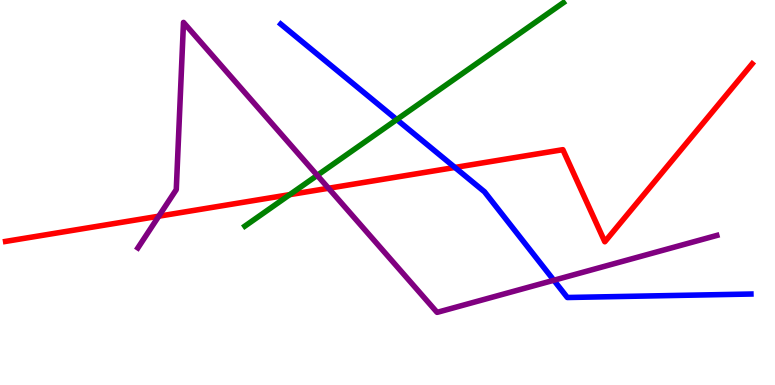[{'lines': ['blue', 'red'], 'intersections': [{'x': 5.87, 'y': 5.65}]}, {'lines': ['green', 'red'], 'intersections': [{'x': 3.74, 'y': 4.94}]}, {'lines': ['purple', 'red'], 'intersections': [{'x': 2.05, 'y': 4.38}, {'x': 4.24, 'y': 5.11}]}, {'lines': ['blue', 'green'], 'intersections': [{'x': 5.12, 'y': 6.89}]}, {'lines': ['blue', 'purple'], 'intersections': [{'x': 7.15, 'y': 2.72}]}, {'lines': ['green', 'purple'], 'intersections': [{'x': 4.09, 'y': 5.45}]}]